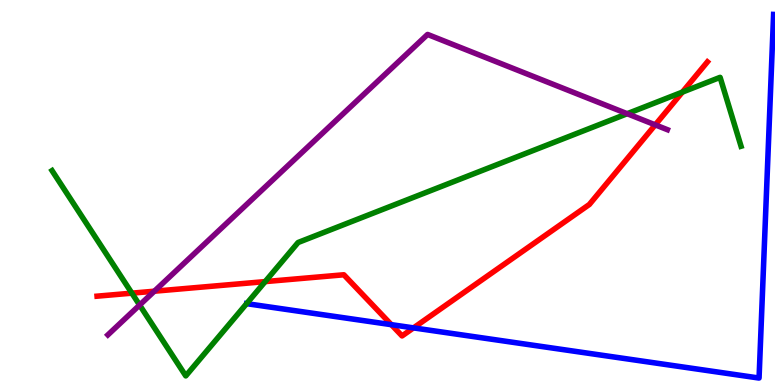[{'lines': ['blue', 'red'], 'intersections': [{'x': 5.05, 'y': 1.57}, {'x': 5.34, 'y': 1.48}]}, {'lines': ['green', 'red'], 'intersections': [{'x': 1.7, 'y': 2.39}, {'x': 3.42, 'y': 2.69}, {'x': 8.8, 'y': 7.61}]}, {'lines': ['purple', 'red'], 'intersections': [{'x': 1.99, 'y': 2.44}, {'x': 8.45, 'y': 6.76}]}, {'lines': ['blue', 'green'], 'intersections': []}, {'lines': ['blue', 'purple'], 'intersections': []}, {'lines': ['green', 'purple'], 'intersections': [{'x': 1.8, 'y': 2.08}, {'x': 8.09, 'y': 7.05}]}]